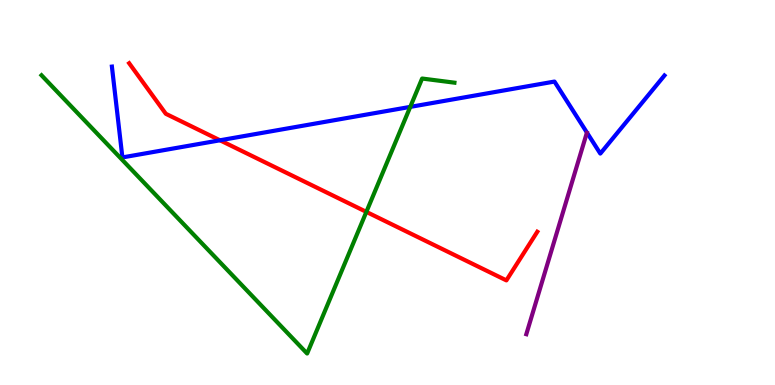[{'lines': ['blue', 'red'], 'intersections': [{'x': 2.84, 'y': 6.36}]}, {'lines': ['green', 'red'], 'intersections': [{'x': 4.73, 'y': 4.5}]}, {'lines': ['purple', 'red'], 'intersections': []}, {'lines': ['blue', 'green'], 'intersections': [{'x': 5.29, 'y': 7.22}]}, {'lines': ['blue', 'purple'], 'intersections': []}, {'lines': ['green', 'purple'], 'intersections': []}]